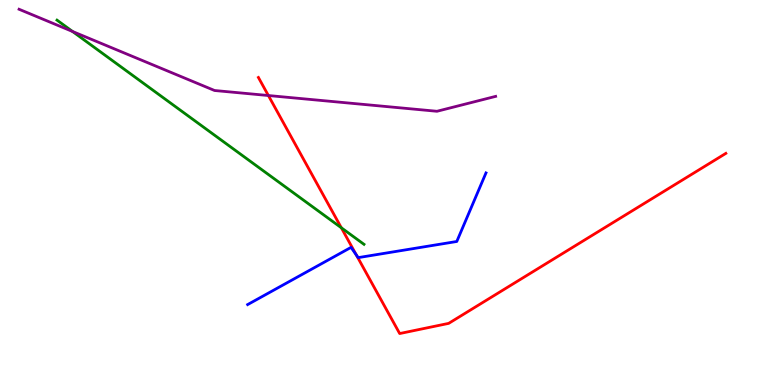[{'lines': ['blue', 'red'], 'intersections': [{'x': 4.6, 'y': 3.38}]}, {'lines': ['green', 'red'], 'intersections': [{'x': 4.4, 'y': 4.08}]}, {'lines': ['purple', 'red'], 'intersections': [{'x': 3.46, 'y': 7.52}]}, {'lines': ['blue', 'green'], 'intersections': []}, {'lines': ['blue', 'purple'], 'intersections': []}, {'lines': ['green', 'purple'], 'intersections': [{'x': 0.936, 'y': 9.18}]}]